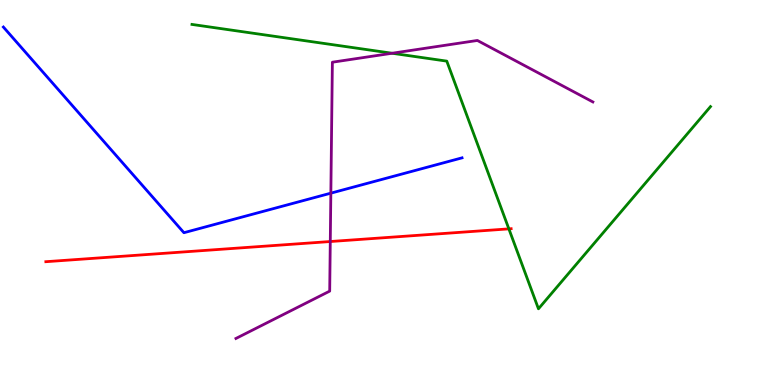[{'lines': ['blue', 'red'], 'intersections': []}, {'lines': ['green', 'red'], 'intersections': [{'x': 6.57, 'y': 4.06}]}, {'lines': ['purple', 'red'], 'intersections': [{'x': 4.26, 'y': 3.73}]}, {'lines': ['blue', 'green'], 'intersections': []}, {'lines': ['blue', 'purple'], 'intersections': [{'x': 4.27, 'y': 4.98}]}, {'lines': ['green', 'purple'], 'intersections': [{'x': 5.06, 'y': 8.62}]}]